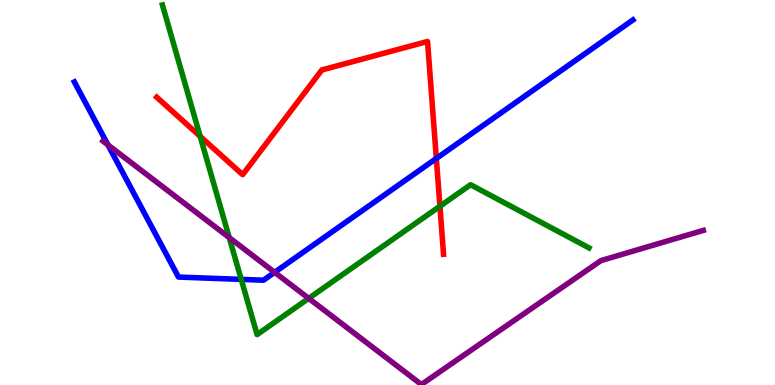[{'lines': ['blue', 'red'], 'intersections': [{'x': 5.63, 'y': 5.88}]}, {'lines': ['green', 'red'], 'intersections': [{'x': 2.58, 'y': 6.46}, {'x': 5.68, 'y': 4.64}]}, {'lines': ['purple', 'red'], 'intersections': []}, {'lines': ['blue', 'green'], 'intersections': [{'x': 3.11, 'y': 2.74}]}, {'lines': ['blue', 'purple'], 'intersections': [{'x': 1.39, 'y': 6.24}, {'x': 3.54, 'y': 2.93}]}, {'lines': ['green', 'purple'], 'intersections': [{'x': 2.96, 'y': 3.83}, {'x': 3.98, 'y': 2.25}]}]